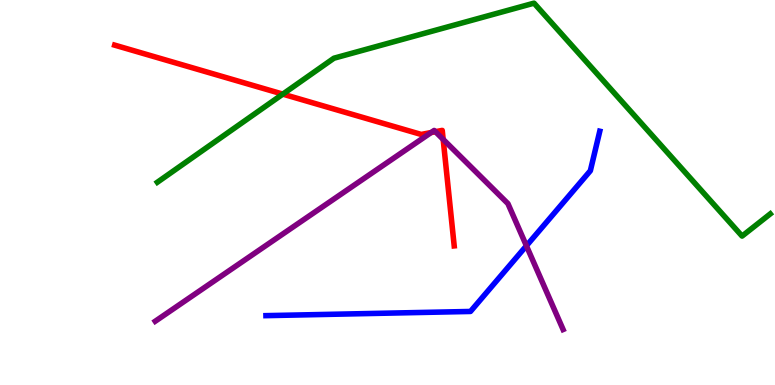[{'lines': ['blue', 'red'], 'intersections': []}, {'lines': ['green', 'red'], 'intersections': [{'x': 3.65, 'y': 7.56}]}, {'lines': ['purple', 'red'], 'intersections': [{'x': 5.56, 'y': 6.56}, {'x': 5.62, 'y': 6.58}, {'x': 5.72, 'y': 6.38}]}, {'lines': ['blue', 'green'], 'intersections': []}, {'lines': ['blue', 'purple'], 'intersections': [{'x': 6.79, 'y': 3.62}]}, {'lines': ['green', 'purple'], 'intersections': []}]